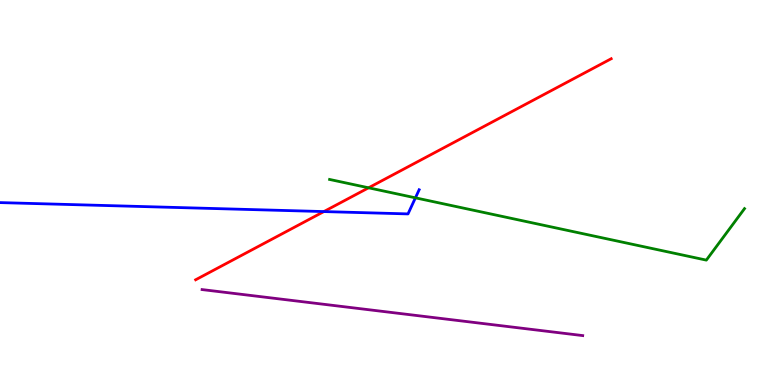[{'lines': ['blue', 'red'], 'intersections': [{'x': 4.18, 'y': 4.5}]}, {'lines': ['green', 'red'], 'intersections': [{'x': 4.76, 'y': 5.12}]}, {'lines': ['purple', 'red'], 'intersections': []}, {'lines': ['blue', 'green'], 'intersections': [{'x': 5.36, 'y': 4.86}]}, {'lines': ['blue', 'purple'], 'intersections': []}, {'lines': ['green', 'purple'], 'intersections': []}]